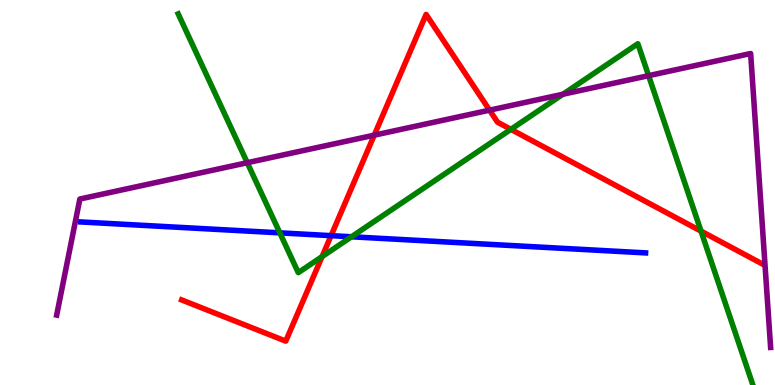[{'lines': ['blue', 'red'], 'intersections': [{'x': 4.27, 'y': 3.88}]}, {'lines': ['green', 'red'], 'intersections': [{'x': 4.16, 'y': 3.33}, {'x': 6.59, 'y': 6.64}, {'x': 9.05, 'y': 4.0}]}, {'lines': ['purple', 'red'], 'intersections': [{'x': 4.83, 'y': 6.49}, {'x': 6.32, 'y': 7.14}]}, {'lines': ['blue', 'green'], 'intersections': [{'x': 3.61, 'y': 3.95}, {'x': 4.54, 'y': 3.85}]}, {'lines': ['blue', 'purple'], 'intersections': []}, {'lines': ['green', 'purple'], 'intersections': [{'x': 3.19, 'y': 5.77}, {'x': 7.26, 'y': 7.55}, {'x': 8.37, 'y': 8.03}]}]